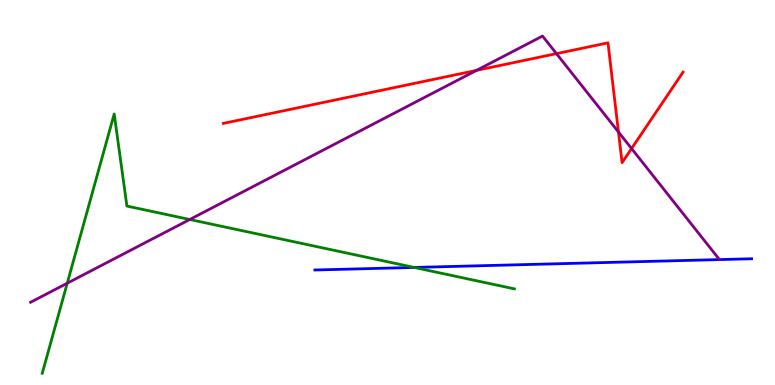[{'lines': ['blue', 'red'], 'intersections': []}, {'lines': ['green', 'red'], 'intersections': []}, {'lines': ['purple', 'red'], 'intersections': [{'x': 6.15, 'y': 8.17}, {'x': 7.18, 'y': 8.61}, {'x': 7.98, 'y': 6.57}, {'x': 8.15, 'y': 6.14}]}, {'lines': ['blue', 'green'], 'intersections': [{'x': 5.34, 'y': 3.05}]}, {'lines': ['blue', 'purple'], 'intersections': []}, {'lines': ['green', 'purple'], 'intersections': [{'x': 0.868, 'y': 2.64}, {'x': 2.45, 'y': 4.3}]}]